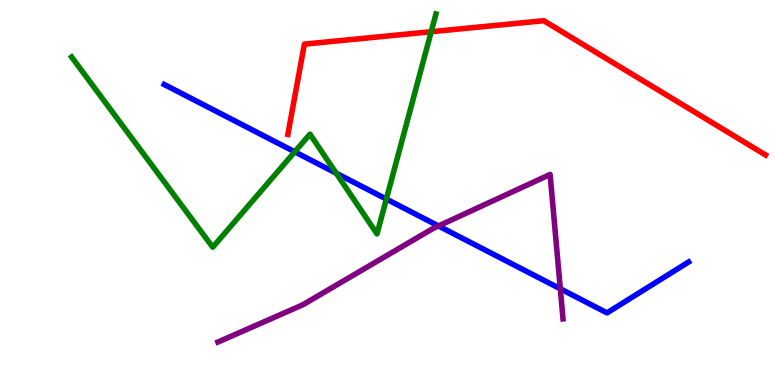[{'lines': ['blue', 'red'], 'intersections': []}, {'lines': ['green', 'red'], 'intersections': [{'x': 5.56, 'y': 9.18}]}, {'lines': ['purple', 'red'], 'intersections': []}, {'lines': ['blue', 'green'], 'intersections': [{'x': 3.8, 'y': 6.06}, {'x': 4.34, 'y': 5.5}, {'x': 4.99, 'y': 4.83}]}, {'lines': ['blue', 'purple'], 'intersections': [{'x': 5.66, 'y': 4.13}, {'x': 7.23, 'y': 2.5}]}, {'lines': ['green', 'purple'], 'intersections': []}]